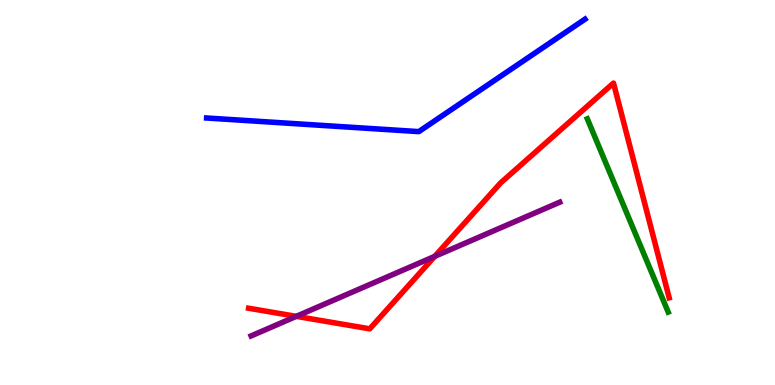[{'lines': ['blue', 'red'], 'intersections': []}, {'lines': ['green', 'red'], 'intersections': []}, {'lines': ['purple', 'red'], 'intersections': [{'x': 3.82, 'y': 1.78}, {'x': 5.61, 'y': 3.34}]}, {'lines': ['blue', 'green'], 'intersections': []}, {'lines': ['blue', 'purple'], 'intersections': []}, {'lines': ['green', 'purple'], 'intersections': []}]